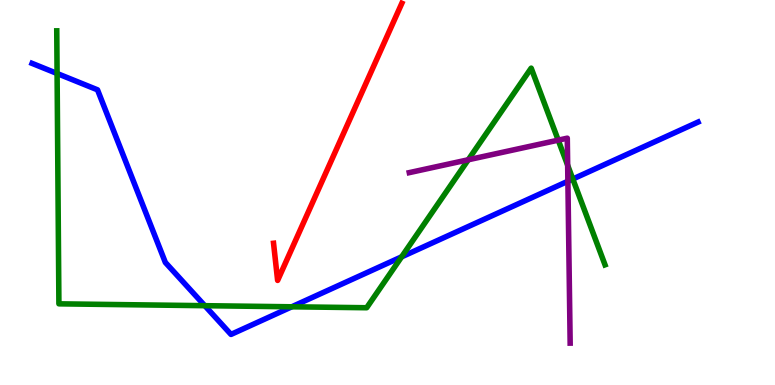[{'lines': ['blue', 'red'], 'intersections': []}, {'lines': ['green', 'red'], 'intersections': []}, {'lines': ['purple', 'red'], 'intersections': []}, {'lines': ['blue', 'green'], 'intersections': [{'x': 0.737, 'y': 8.09}, {'x': 2.64, 'y': 2.06}, {'x': 3.76, 'y': 2.03}, {'x': 5.18, 'y': 3.33}, {'x': 7.39, 'y': 5.35}]}, {'lines': ['blue', 'purple'], 'intersections': [{'x': 7.33, 'y': 5.29}]}, {'lines': ['green', 'purple'], 'intersections': [{'x': 6.04, 'y': 5.85}, {'x': 7.2, 'y': 6.36}, {'x': 7.32, 'y': 5.71}]}]